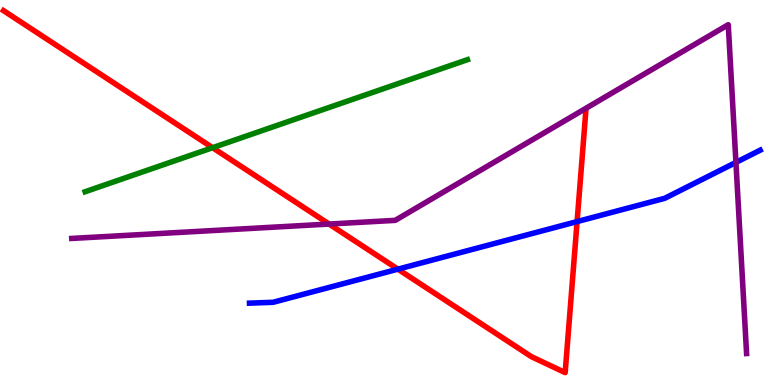[{'lines': ['blue', 'red'], 'intersections': [{'x': 5.13, 'y': 3.01}, {'x': 7.45, 'y': 4.24}]}, {'lines': ['green', 'red'], 'intersections': [{'x': 2.74, 'y': 6.16}]}, {'lines': ['purple', 'red'], 'intersections': [{'x': 4.25, 'y': 4.18}]}, {'lines': ['blue', 'green'], 'intersections': []}, {'lines': ['blue', 'purple'], 'intersections': [{'x': 9.5, 'y': 5.78}]}, {'lines': ['green', 'purple'], 'intersections': []}]